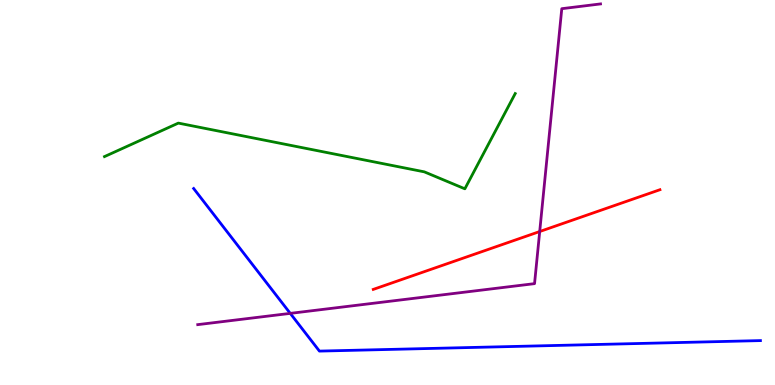[{'lines': ['blue', 'red'], 'intersections': []}, {'lines': ['green', 'red'], 'intersections': []}, {'lines': ['purple', 'red'], 'intersections': [{'x': 6.96, 'y': 3.99}]}, {'lines': ['blue', 'green'], 'intersections': []}, {'lines': ['blue', 'purple'], 'intersections': [{'x': 3.75, 'y': 1.86}]}, {'lines': ['green', 'purple'], 'intersections': []}]